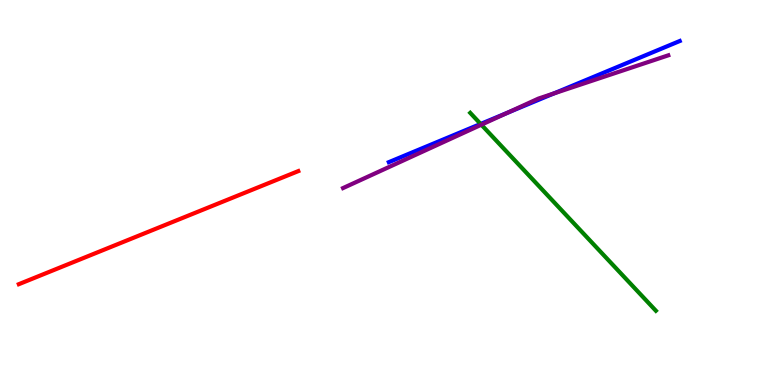[{'lines': ['blue', 'red'], 'intersections': []}, {'lines': ['green', 'red'], 'intersections': []}, {'lines': ['purple', 'red'], 'intersections': []}, {'lines': ['blue', 'green'], 'intersections': [{'x': 6.2, 'y': 6.78}]}, {'lines': ['blue', 'purple'], 'intersections': [{'x': 6.55, 'y': 7.07}, {'x': 7.15, 'y': 7.57}]}, {'lines': ['green', 'purple'], 'intersections': [{'x': 6.21, 'y': 6.76}]}]